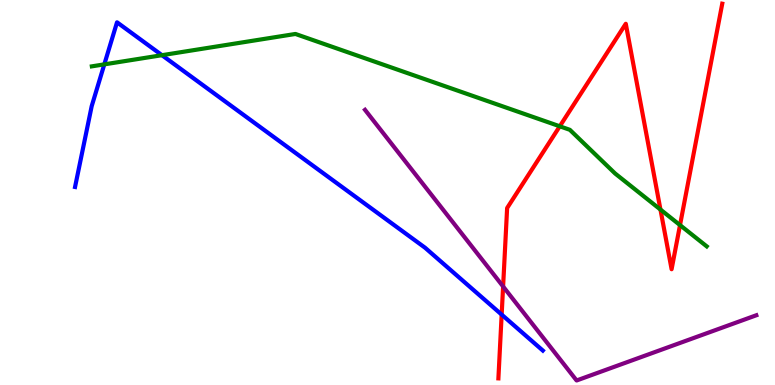[{'lines': ['blue', 'red'], 'intersections': [{'x': 6.47, 'y': 1.83}]}, {'lines': ['green', 'red'], 'intersections': [{'x': 7.22, 'y': 6.72}, {'x': 8.52, 'y': 4.56}, {'x': 8.77, 'y': 4.15}]}, {'lines': ['purple', 'red'], 'intersections': [{'x': 6.49, 'y': 2.56}]}, {'lines': ['blue', 'green'], 'intersections': [{'x': 1.35, 'y': 8.33}, {'x': 2.09, 'y': 8.57}]}, {'lines': ['blue', 'purple'], 'intersections': []}, {'lines': ['green', 'purple'], 'intersections': []}]